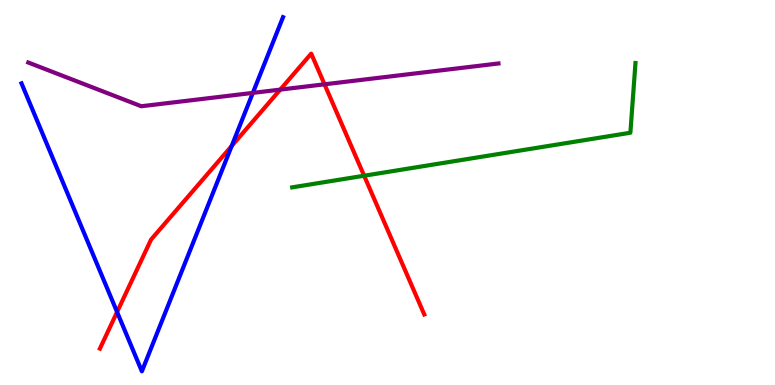[{'lines': ['blue', 'red'], 'intersections': [{'x': 1.51, 'y': 1.9}, {'x': 2.99, 'y': 6.21}]}, {'lines': ['green', 'red'], 'intersections': [{'x': 4.7, 'y': 5.44}]}, {'lines': ['purple', 'red'], 'intersections': [{'x': 3.62, 'y': 7.67}, {'x': 4.19, 'y': 7.81}]}, {'lines': ['blue', 'green'], 'intersections': []}, {'lines': ['blue', 'purple'], 'intersections': [{'x': 3.26, 'y': 7.59}]}, {'lines': ['green', 'purple'], 'intersections': []}]